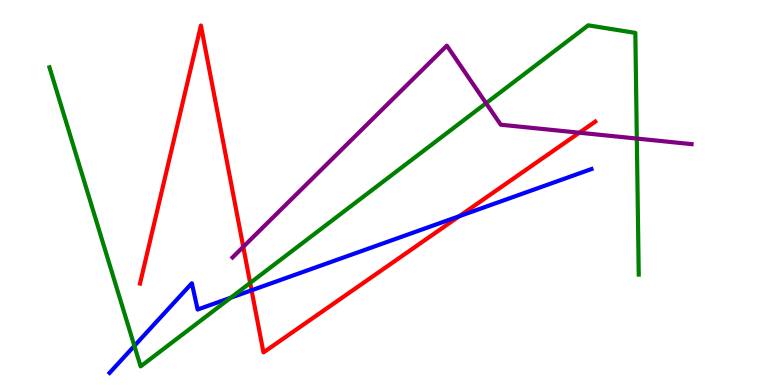[{'lines': ['blue', 'red'], 'intersections': [{'x': 3.25, 'y': 2.46}, {'x': 5.93, 'y': 4.38}]}, {'lines': ['green', 'red'], 'intersections': [{'x': 3.23, 'y': 2.65}]}, {'lines': ['purple', 'red'], 'intersections': [{'x': 3.14, 'y': 3.59}, {'x': 7.48, 'y': 6.55}]}, {'lines': ['blue', 'green'], 'intersections': [{'x': 1.73, 'y': 1.02}, {'x': 2.98, 'y': 2.27}]}, {'lines': ['blue', 'purple'], 'intersections': []}, {'lines': ['green', 'purple'], 'intersections': [{'x': 6.27, 'y': 7.32}, {'x': 8.22, 'y': 6.4}]}]